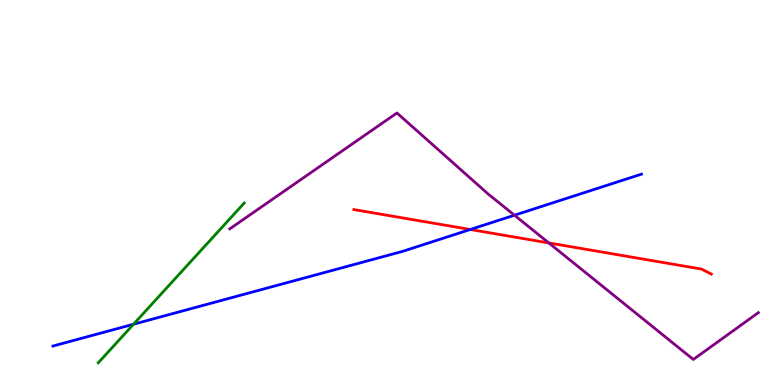[{'lines': ['blue', 'red'], 'intersections': [{'x': 6.07, 'y': 4.04}]}, {'lines': ['green', 'red'], 'intersections': []}, {'lines': ['purple', 'red'], 'intersections': [{'x': 7.08, 'y': 3.69}]}, {'lines': ['blue', 'green'], 'intersections': [{'x': 1.72, 'y': 1.58}]}, {'lines': ['blue', 'purple'], 'intersections': [{'x': 6.64, 'y': 4.41}]}, {'lines': ['green', 'purple'], 'intersections': []}]